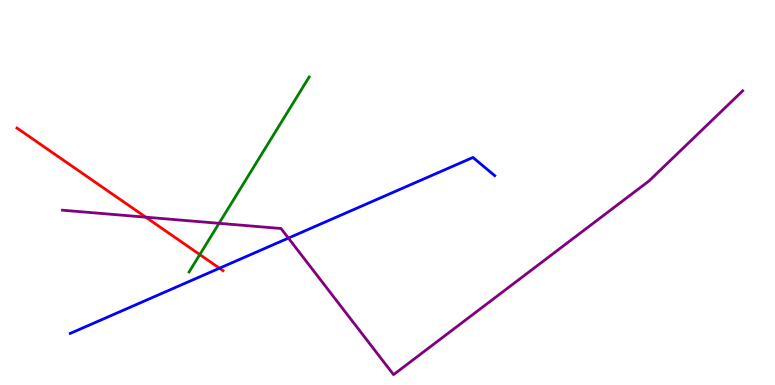[{'lines': ['blue', 'red'], 'intersections': [{'x': 2.83, 'y': 3.03}]}, {'lines': ['green', 'red'], 'intersections': [{'x': 2.58, 'y': 3.39}]}, {'lines': ['purple', 'red'], 'intersections': [{'x': 1.88, 'y': 4.36}]}, {'lines': ['blue', 'green'], 'intersections': []}, {'lines': ['blue', 'purple'], 'intersections': [{'x': 3.72, 'y': 3.82}]}, {'lines': ['green', 'purple'], 'intersections': [{'x': 2.83, 'y': 4.2}]}]